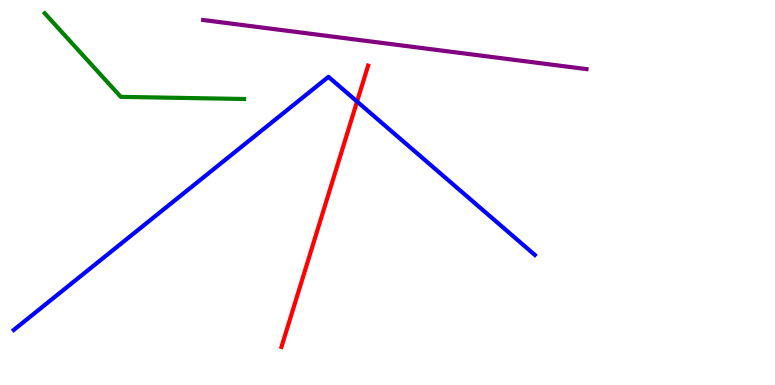[{'lines': ['blue', 'red'], 'intersections': [{'x': 4.61, 'y': 7.36}]}, {'lines': ['green', 'red'], 'intersections': []}, {'lines': ['purple', 'red'], 'intersections': []}, {'lines': ['blue', 'green'], 'intersections': []}, {'lines': ['blue', 'purple'], 'intersections': []}, {'lines': ['green', 'purple'], 'intersections': []}]